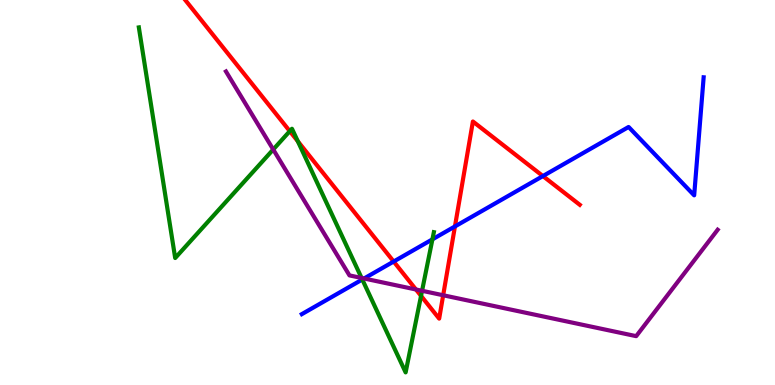[{'lines': ['blue', 'red'], 'intersections': [{'x': 5.08, 'y': 3.21}, {'x': 5.87, 'y': 4.12}, {'x': 7.01, 'y': 5.43}]}, {'lines': ['green', 'red'], 'intersections': [{'x': 3.74, 'y': 6.59}, {'x': 3.84, 'y': 6.33}, {'x': 5.43, 'y': 2.31}]}, {'lines': ['purple', 'red'], 'intersections': [{'x': 5.37, 'y': 2.48}, {'x': 5.72, 'y': 2.33}]}, {'lines': ['blue', 'green'], 'intersections': [{'x': 4.67, 'y': 2.74}, {'x': 5.58, 'y': 3.78}]}, {'lines': ['blue', 'purple'], 'intersections': [{'x': 4.7, 'y': 2.77}]}, {'lines': ['green', 'purple'], 'intersections': [{'x': 3.53, 'y': 6.12}, {'x': 4.67, 'y': 2.78}, {'x': 5.45, 'y': 2.45}]}]